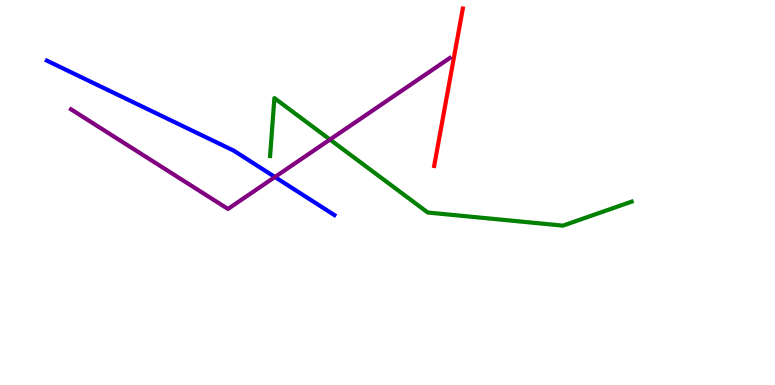[{'lines': ['blue', 'red'], 'intersections': []}, {'lines': ['green', 'red'], 'intersections': []}, {'lines': ['purple', 'red'], 'intersections': []}, {'lines': ['blue', 'green'], 'intersections': []}, {'lines': ['blue', 'purple'], 'intersections': [{'x': 3.55, 'y': 5.4}]}, {'lines': ['green', 'purple'], 'intersections': [{'x': 4.26, 'y': 6.38}]}]